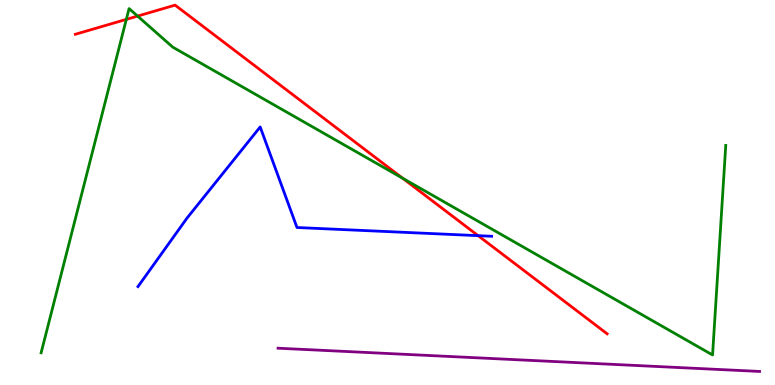[{'lines': ['blue', 'red'], 'intersections': [{'x': 6.17, 'y': 3.88}]}, {'lines': ['green', 'red'], 'intersections': [{'x': 1.63, 'y': 9.5}, {'x': 1.78, 'y': 9.58}, {'x': 5.19, 'y': 5.37}]}, {'lines': ['purple', 'red'], 'intersections': []}, {'lines': ['blue', 'green'], 'intersections': []}, {'lines': ['blue', 'purple'], 'intersections': []}, {'lines': ['green', 'purple'], 'intersections': []}]